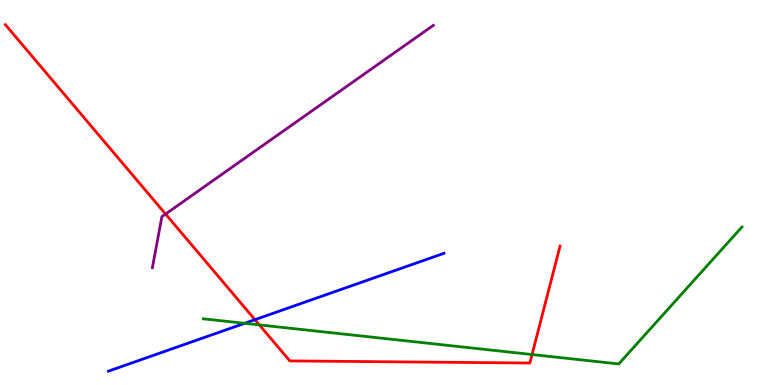[{'lines': ['blue', 'red'], 'intersections': [{'x': 3.29, 'y': 1.7}]}, {'lines': ['green', 'red'], 'intersections': [{'x': 3.35, 'y': 1.56}, {'x': 6.87, 'y': 0.791}]}, {'lines': ['purple', 'red'], 'intersections': [{'x': 2.14, 'y': 4.44}]}, {'lines': ['blue', 'green'], 'intersections': [{'x': 3.16, 'y': 1.6}]}, {'lines': ['blue', 'purple'], 'intersections': []}, {'lines': ['green', 'purple'], 'intersections': []}]